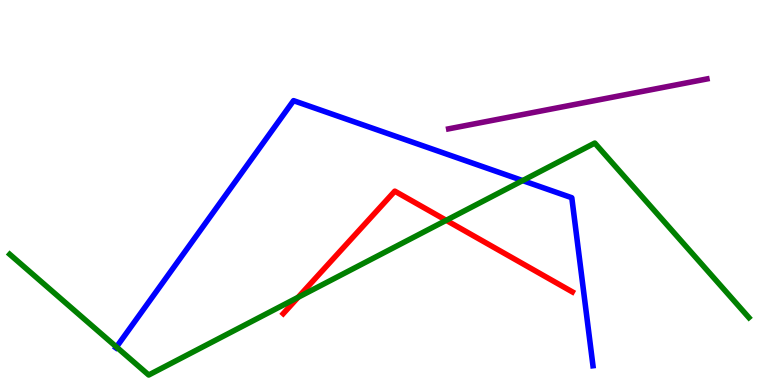[{'lines': ['blue', 'red'], 'intersections': []}, {'lines': ['green', 'red'], 'intersections': [{'x': 3.85, 'y': 2.28}, {'x': 5.76, 'y': 4.28}]}, {'lines': ['purple', 'red'], 'intersections': []}, {'lines': ['blue', 'green'], 'intersections': [{'x': 1.5, 'y': 0.987}, {'x': 6.74, 'y': 5.31}]}, {'lines': ['blue', 'purple'], 'intersections': []}, {'lines': ['green', 'purple'], 'intersections': []}]